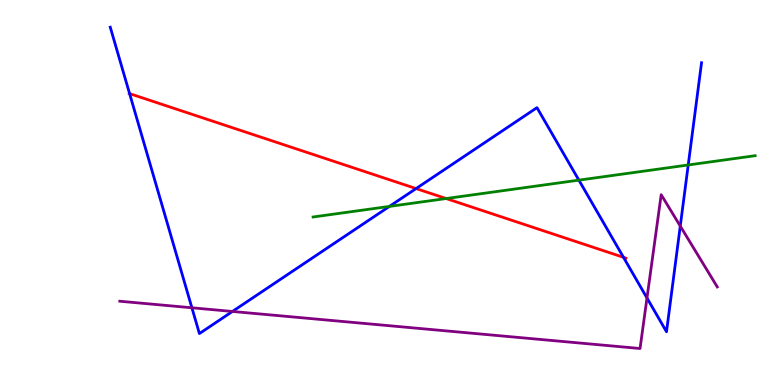[{'lines': ['blue', 'red'], 'intersections': [{'x': 1.67, 'y': 7.57}, {'x': 5.37, 'y': 5.1}, {'x': 8.04, 'y': 3.32}]}, {'lines': ['green', 'red'], 'intersections': [{'x': 5.76, 'y': 4.84}]}, {'lines': ['purple', 'red'], 'intersections': []}, {'lines': ['blue', 'green'], 'intersections': [{'x': 5.02, 'y': 4.64}, {'x': 7.47, 'y': 5.32}, {'x': 8.88, 'y': 5.71}]}, {'lines': ['blue', 'purple'], 'intersections': [{'x': 2.48, 'y': 2.01}, {'x': 3.0, 'y': 1.91}, {'x': 8.35, 'y': 2.26}, {'x': 8.78, 'y': 4.13}]}, {'lines': ['green', 'purple'], 'intersections': []}]